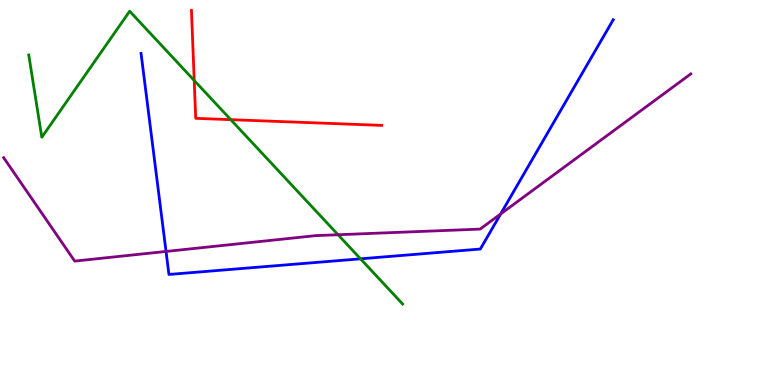[{'lines': ['blue', 'red'], 'intersections': []}, {'lines': ['green', 'red'], 'intersections': [{'x': 2.51, 'y': 7.91}, {'x': 2.98, 'y': 6.89}]}, {'lines': ['purple', 'red'], 'intersections': []}, {'lines': ['blue', 'green'], 'intersections': [{'x': 4.65, 'y': 3.28}]}, {'lines': ['blue', 'purple'], 'intersections': [{'x': 2.14, 'y': 3.47}, {'x': 6.46, 'y': 4.44}]}, {'lines': ['green', 'purple'], 'intersections': [{'x': 4.36, 'y': 3.9}]}]